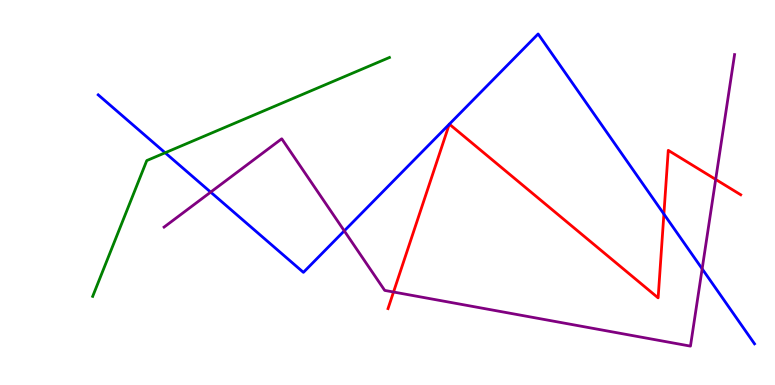[{'lines': ['blue', 'red'], 'intersections': [{'x': 5.8, 'y': 6.77}, {'x': 5.8, 'y': 6.78}, {'x': 8.57, 'y': 4.44}]}, {'lines': ['green', 'red'], 'intersections': []}, {'lines': ['purple', 'red'], 'intersections': [{'x': 5.08, 'y': 2.42}, {'x': 9.23, 'y': 5.34}]}, {'lines': ['blue', 'green'], 'intersections': [{'x': 2.13, 'y': 6.03}]}, {'lines': ['blue', 'purple'], 'intersections': [{'x': 2.72, 'y': 5.01}, {'x': 4.44, 'y': 4.0}, {'x': 9.06, 'y': 3.02}]}, {'lines': ['green', 'purple'], 'intersections': []}]